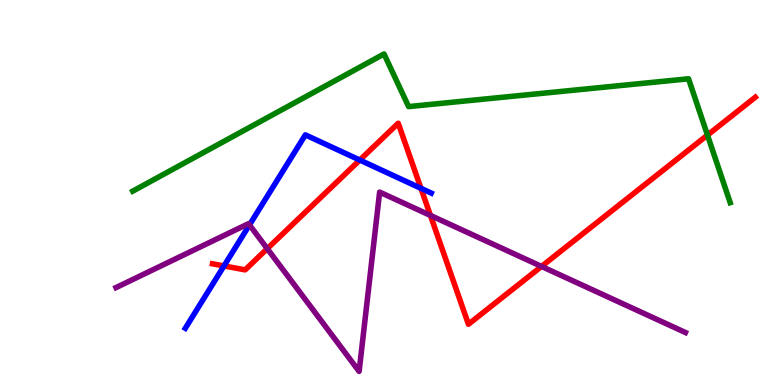[{'lines': ['blue', 'red'], 'intersections': [{'x': 2.89, 'y': 3.09}, {'x': 4.64, 'y': 5.84}, {'x': 5.43, 'y': 5.11}]}, {'lines': ['green', 'red'], 'intersections': [{'x': 9.13, 'y': 6.49}]}, {'lines': ['purple', 'red'], 'intersections': [{'x': 3.45, 'y': 3.54}, {'x': 5.55, 'y': 4.4}, {'x': 6.99, 'y': 3.08}]}, {'lines': ['blue', 'green'], 'intersections': []}, {'lines': ['blue', 'purple'], 'intersections': [{'x': 3.22, 'y': 4.16}]}, {'lines': ['green', 'purple'], 'intersections': []}]